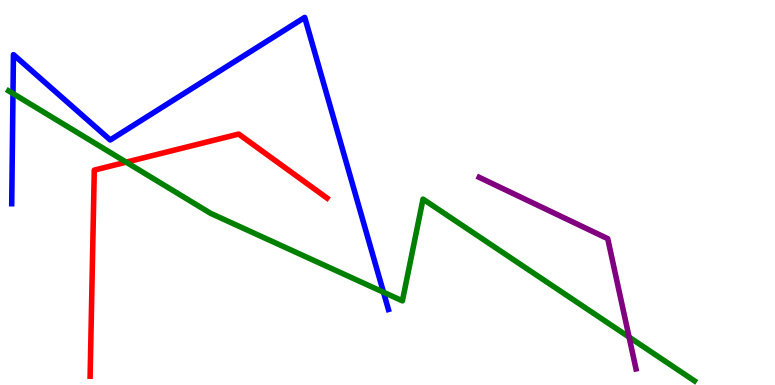[{'lines': ['blue', 'red'], 'intersections': []}, {'lines': ['green', 'red'], 'intersections': [{'x': 1.63, 'y': 5.79}]}, {'lines': ['purple', 'red'], 'intersections': []}, {'lines': ['blue', 'green'], 'intersections': [{'x': 0.168, 'y': 7.57}, {'x': 4.95, 'y': 2.41}]}, {'lines': ['blue', 'purple'], 'intersections': []}, {'lines': ['green', 'purple'], 'intersections': [{'x': 8.12, 'y': 1.24}]}]